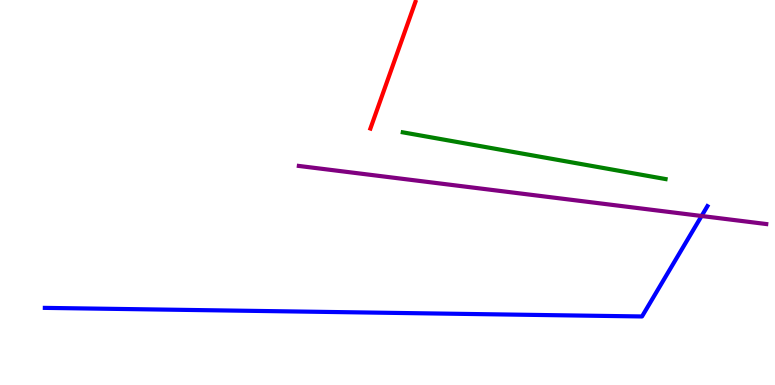[{'lines': ['blue', 'red'], 'intersections': []}, {'lines': ['green', 'red'], 'intersections': []}, {'lines': ['purple', 'red'], 'intersections': []}, {'lines': ['blue', 'green'], 'intersections': []}, {'lines': ['blue', 'purple'], 'intersections': [{'x': 9.05, 'y': 4.39}]}, {'lines': ['green', 'purple'], 'intersections': []}]